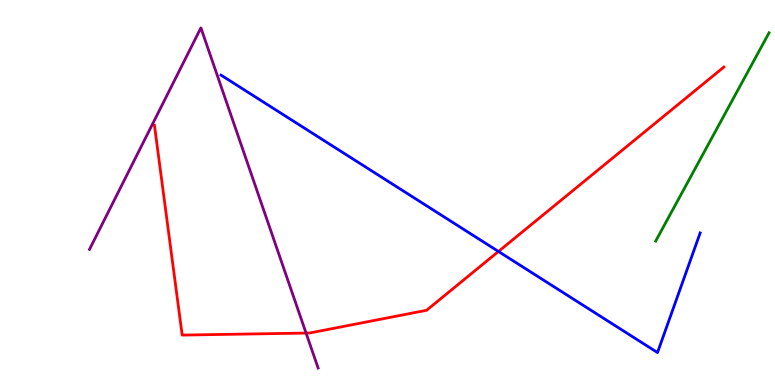[{'lines': ['blue', 'red'], 'intersections': [{'x': 6.43, 'y': 3.47}]}, {'lines': ['green', 'red'], 'intersections': []}, {'lines': ['purple', 'red'], 'intersections': [{'x': 3.95, 'y': 1.35}]}, {'lines': ['blue', 'green'], 'intersections': []}, {'lines': ['blue', 'purple'], 'intersections': []}, {'lines': ['green', 'purple'], 'intersections': []}]